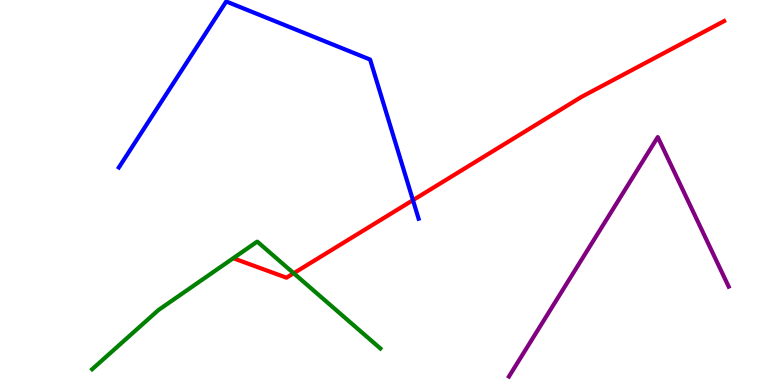[{'lines': ['blue', 'red'], 'intersections': [{'x': 5.33, 'y': 4.8}]}, {'lines': ['green', 'red'], 'intersections': [{'x': 3.79, 'y': 2.9}]}, {'lines': ['purple', 'red'], 'intersections': []}, {'lines': ['blue', 'green'], 'intersections': []}, {'lines': ['blue', 'purple'], 'intersections': []}, {'lines': ['green', 'purple'], 'intersections': []}]